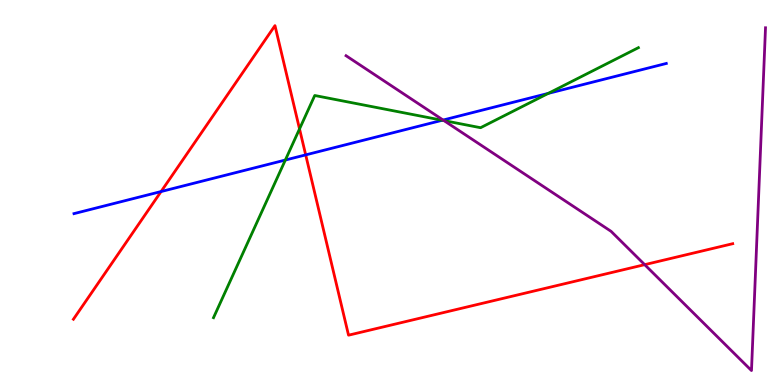[{'lines': ['blue', 'red'], 'intersections': [{'x': 2.08, 'y': 5.02}, {'x': 3.94, 'y': 5.98}]}, {'lines': ['green', 'red'], 'intersections': [{'x': 3.86, 'y': 6.65}]}, {'lines': ['purple', 'red'], 'intersections': [{'x': 8.32, 'y': 3.13}]}, {'lines': ['blue', 'green'], 'intersections': [{'x': 3.68, 'y': 5.84}, {'x': 5.71, 'y': 6.88}, {'x': 7.07, 'y': 7.57}]}, {'lines': ['blue', 'purple'], 'intersections': [{'x': 5.72, 'y': 6.88}]}, {'lines': ['green', 'purple'], 'intersections': [{'x': 5.73, 'y': 6.87}]}]